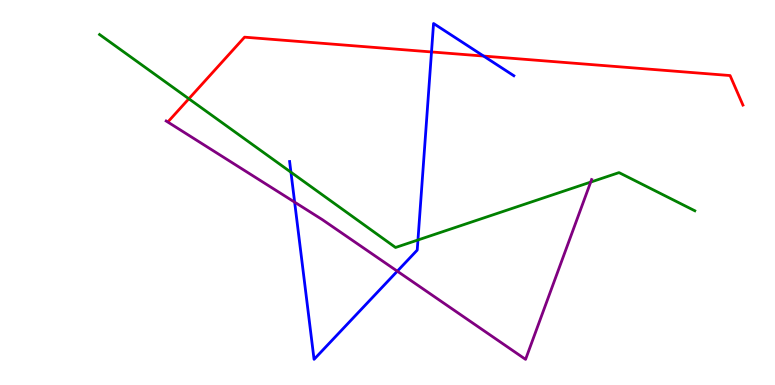[{'lines': ['blue', 'red'], 'intersections': [{'x': 5.57, 'y': 8.65}, {'x': 6.24, 'y': 8.54}]}, {'lines': ['green', 'red'], 'intersections': [{'x': 2.44, 'y': 7.43}]}, {'lines': ['purple', 'red'], 'intersections': []}, {'lines': ['blue', 'green'], 'intersections': [{'x': 3.75, 'y': 5.53}, {'x': 5.39, 'y': 3.77}]}, {'lines': ['blue', 'purple'], 'intersections': [{'x': 3.8, 'y': 4.75}, {'x': 5.13, 'y': 2.96}]}, {'lines': ['green', 'purple'], 'intersections': [{'x': 7.62, 'y': 5.27}]}]